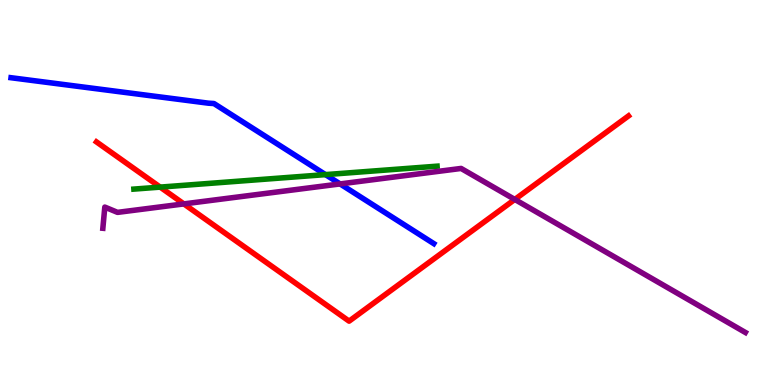[{'lines': ['blue', 'red'], 'intersections': []}, {'lines': ['green', 'red'], 'intersections': [{'x': 2.07, 'y': 5.14}]}, {'lines': ['purple', 'red'], 'intersections': [{'x': 2.37, 'y': 4.7}, {'x': 6.64, 'y': 4.82}]}, {'lines': ['blue', 'green'], 'intersections': [{'x': 4.2, 'y': 5.46}]}, {'lines': ['blue', 'purple'], 'intersections': [{'x': 4.39, 'y': 5.22}]}, {'lines': ['green', 'purple'], 'intersections': []}]